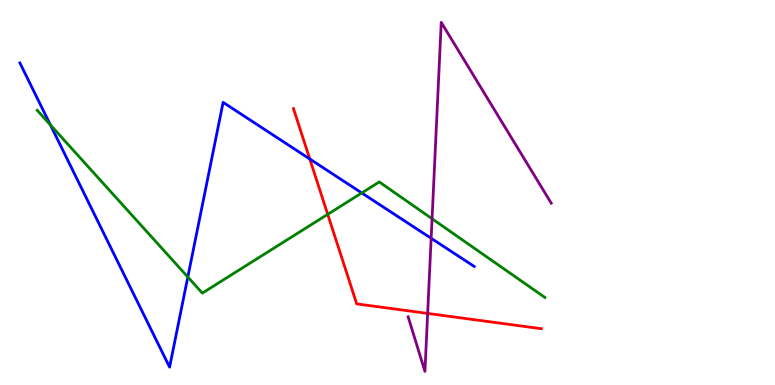[{'lines': ['blue', 'red'], 'intersections': [{'x': 4.0, 'y': 5.87}]}, {'lines': ['green', 'red'], 'intersections': [{'x': 4.23, 'y': 4.43}]}, {'lines': ['purple', 'red'], 'intersections': [{'x': 5.52, 'y': 1.86}]}, {'lines': ['blue', 'green'], 'intersections': [{'x': 0.65, 'y': 6.76}, {'x': 2.42, 'y': 2.8}, {'x': 4.67, 'y': 4.99}]}, {'lines': ['blue', 'purple'], 'intersections': [{'x': 5.56, 'y': 3.81}]}, {'lines': ['green', 'purple'], 'intersections': [{'x': 5.58, 'y': 4.32}]}]